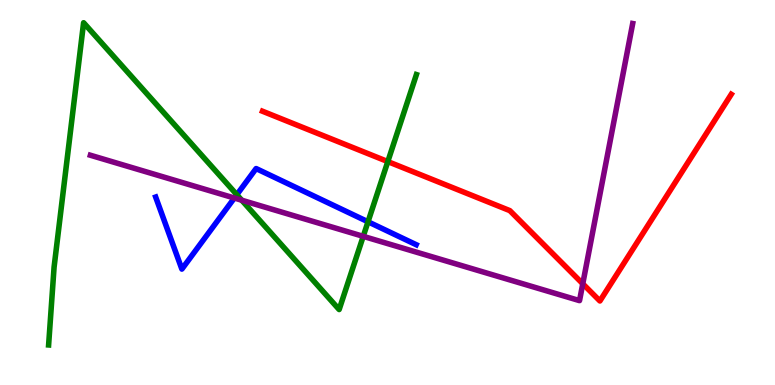[{'lines': ['blue', 'red'], 'intersections': []}, {'lines': ['green', 'red'], 'intersections': [{'x': 5.0, 'y': 5.8}]}, {'lines': ['purple', 'red'], 'intersections': [{'x': 7.52, 'y': 2.63}]}, {'lines': ['blue', 'green'], 'intersections': [{'x': 3.06, 'y': 4.94}, {'x': 4.75, 'y': 4.24}]}, {'lines': ['blue', 'purple'], 'intersections': [{'x': 3.02, 'y': 4.86}]}, {'lines': ['green', 'purple'], 'intersections': [{'x': 3.12, 'y': 4.8}, {'x': 4.69, 'y': 3.86}]}]